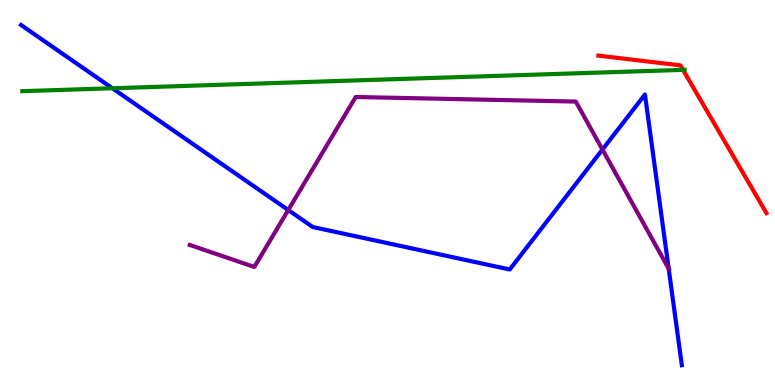[{'lines': ['blue', 'red'], 'intersections': []}, {'lines': ['green', 'red'], 'intersections': [{'x': 8.81, 'y': 8.19}]}, {'lines': ['purple', 'red'], 'intersections': []}, {'lines': ['blue', 'green'], 'intersections': [{'x': 1.45, 'y': 7.71}]}, {'lines': ['blue', 'purple'], 'intersections': [{'x': 3.72, 'y': 4.54}, {'x': 7.77, 'y': 6.12}, {'x': 8.63, 'y': 3.02}]}, {'lines': ['green', 'purple'], 'intersections': []}]